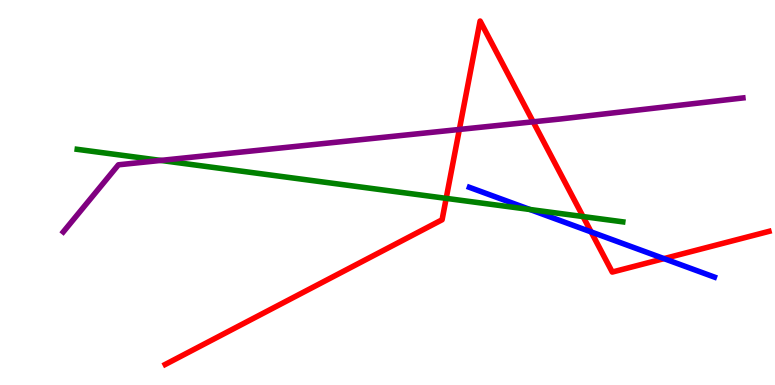[{'lines': ['blue', 'red'], 'intersections': [{'x': 7.63, 'y': 3.98}, {'x': 8.57, 'y': 3.28}]}, {'lines': ['green', 'red'], 'intersections': [{'x': 5.76, 'y': 4.85}, {'x': 7.52, 'y': 4.38}]}, {'lines': ['purple', 'red'], 'intersections': [{'x': 5.93, 'y': 6.64}, {'x': 6.88, 'y': 6.84}]}, {'lines': ['blue', 'green'], 'intersections': [{'x': 6.84, 'y': 4.56}]}, {'lines': ['blue', 'purple'], 'intersections': []}, {'lines': ['green', 'purple'], 'intersections': [{'x': 2.07, 'y': 5.83}]}]